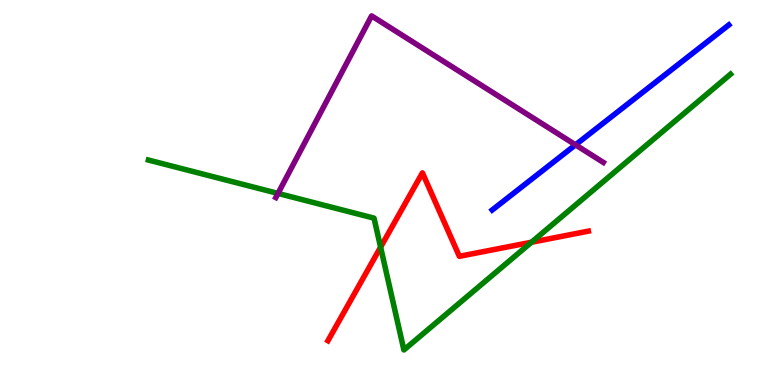[{'lines': ['blue', 'red'], 'intersections': []}, {'lines': ['green', 'red'], 'intersections': [{'x': 4.91, 'y': 3.58}, {'x': 6.86, 'y': 3.71}]}, {'lines': ['purple', 'red'], 'intersections': []}, {'lines': ['blue', 'green'], 'intersections': []}, {'lines': ['blue', 'purple'], 'intersections': [{'x': 7.43, 'y': 6.24}]}, {'lines': ['green', 'purple'], 'intersections': [{'x': 3.59, 'y': 4.98}]}]